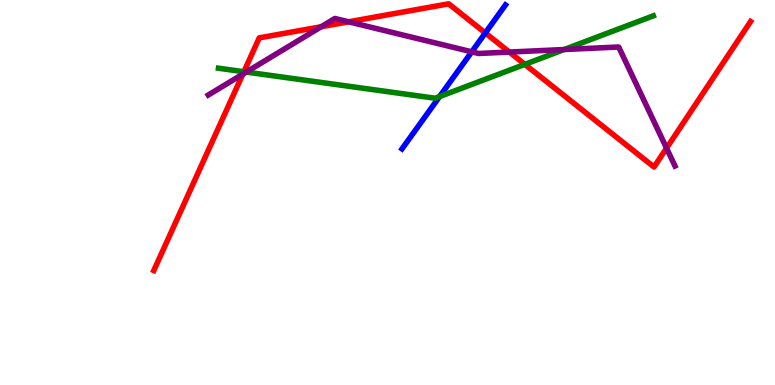[{'lines': ['blue', 'red'], 'intersections': [{'x': 6.26, 'y': 9.14}]}, {'lines': ['green', 'red'], 'intersections': [{'x': 3.15, 'y': 8.14}, {'x': 6.77, 'y': 8.33}]}, {'lines': ['purple', 'red'], 'intersections': [{'x': 3.13, 'y': 8.07}, {'x': 4.14, 'y': 9.31}, {'x': 4.5, 'y': 9.43}, {'x': 6.57, 'y': 8.65}, {'x': 8.6, 'y': 6.15}]}, {'lines': ['blue', 'green'], 'intersections': [{'x': 5.67, 'y': 7.49}]}, {'lines': ['blue', 'purple'], 'intersections': [{'x': 6.09, 'y': 8.65}]}, {'lines': ['green', 'purple'], 'intersections': [{'x': 3.18, 'y': 8.13}, {'x': 7.28, 'y': 8.71}]}]